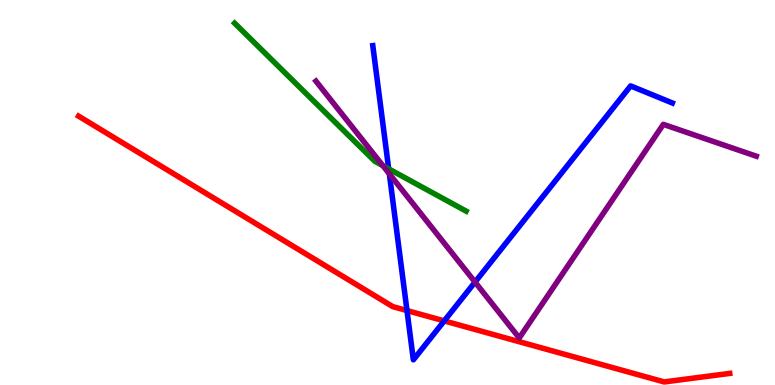[{'lines': ['blue', 'red'], 'intersections': [{'x': 5.25, 'y': 1.93}, {'x': 5.73, 'y': 1.66}]}, {'lines': ['green', 'red'], 'intersections': []}, {'lines': ['purple', 'red'], 'intersections': []}, {'lines': ['blue', 'green'], 'intersections': [{'x': 5.02, 'y': 5.61}]}, {'lines': ['blue', 'purple'], 'intersections': [{'x': 5.02, 'y': 5.48}, {'x': 6.13, 'y': 2.67}]}, {'lines': ['green', 'purple'], 'intersections': [{'x': 4.94, 'y': 5.7}]}]